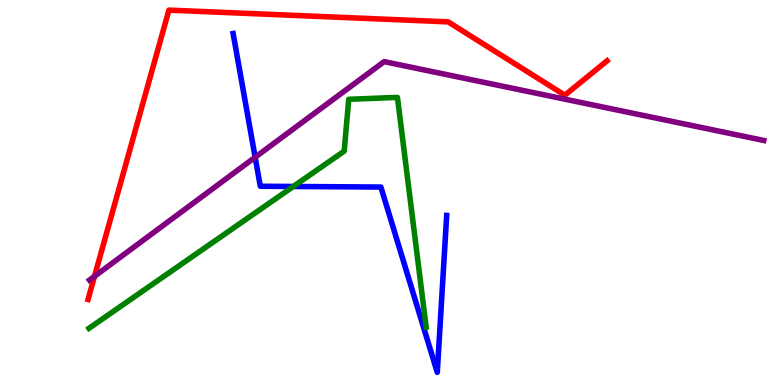[{'lines': ['blue', 'red'], 'intersections': []}, {'lines': ['green', 'red'], 'intersections': []}, {'lines': ['purple', 'red'], 'intersections': [{'x': 1.22, 'y': 2.82}]}, {'lines': ['blue', 'green'], 'intersections': [{'x': 3.78, 'y': 5.16}]}, {'lines': ['blue', 'purple'], 'intersections': [{'x': 3.29, 'y': 5.92}]}, {'lines': ['green', 'purple'], 'intersections': []}]